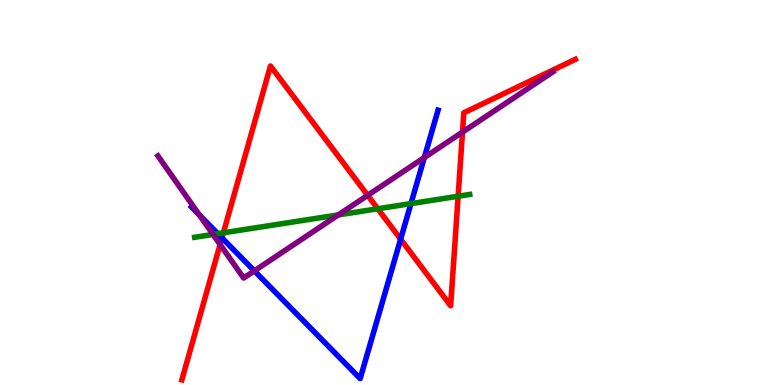[{'lines': ['blue', 'red'], 'intersections': [{'x': 2.86, 'y': 3.82}, {'x': 5.17, 'y': 3.79}]}, {'lines': ['green', 'red'], 'intersections': [{'x': 2.88, 'y': 3.95}, {'x': 4.87, 'y': 4.58}, {'x': 5.91, 'y': 4.9}]}, {'lines': ['purple', 'red'], 'intersections': [{'x': 2.84, 'y': 3.65}, {'x': 4.74, 'y': 4.93}, {'x': 5.97, 'y': 6.57}]}, {'lines': ['blue', 'green'], 'intersections': [{'x': 2.81, 'y': 3.93}, {'x': 5.3, 'y': 4.71}]}, {'lines': ['blue', 'purple'], 'intersections': [{'x': 2.57, 'y': 4.42}, {'x': 3.28, 'y': 2.96}, {'x': 5.47, 'y': 5.91}]}, {'lines': ['green', 'purple'], 'intersections': [{'x': 2.75, 'y': 3.91}, {'x': 4.37, 'y': 4.42}]}]